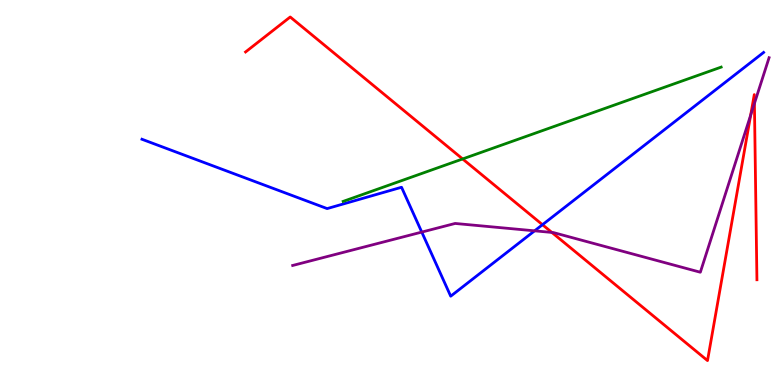[{'lines': ['blue', 'red'], 'intersections': [{'x': 7.0, 'y': 4.16}]}, {'lines': ['green', 'red'], 'intersections': [{'x': 5.97, 'y': 5.87}]}, {'lines': ['purple', 'red'], 'intersections': [{'x': 7.12, 'y': 3.96}, {'x': 9.69, 'y': 7.01}, {'x': 9.73, 'y': 7.31}]}, {'lines': ['blue', 'green'], 'intersections': []}, {'lines': ['blue', 'purple'], 'intersections': [{'x': 5.44, 'y': 3.97}, {'x': 6.9, 'y': 4.0}]}, {'lines': ['green', 'purple'], 'intersections': []}]